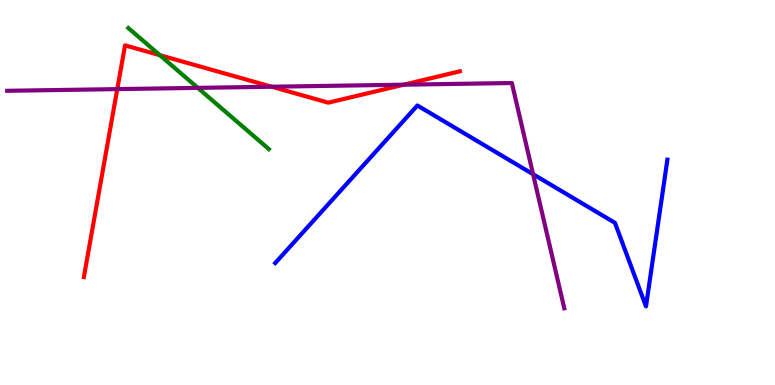[{'lines': ['blue', 'red'], 'intersections': []}, {'lines': ['green', 'red'], 'intersections': [{'x': 2.06, 'y': 8.57}]}, {'lines': ['purple', 'red'], 'intersections': [{'x': 1.51, 'y': 7.69}, {'x': 3.51, 'y': 7.75}, {'x': 5.21, 'y': 7.8}]}, {'lines': ['blue', 'green'], 'intersections': []}, {'lines': ['blue', 'purple'], 'intersections': [{'x': 6.88, 'y': 5.48}]}, {'lines': ['green', 'purple'], 'intersections': [{'x': 2.55, 'y': 7.72}]}]